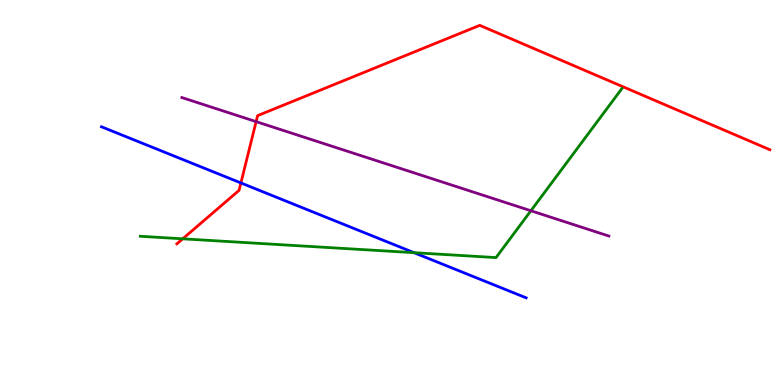[{'lines': ['blue', 'red'], 'intersections': [{'x': 3.11, 'y': 5.25}]}, {'lines': ['green', 'red'], 'intersections': [{'x': 2.36, 'y': 3.8}]}, {'lines': ['purple', 'red'], 'intersections': [{'x': 3.3, 'y': 6.84}]}, {'lines': ['blue', 'green'], 'intersections': [{'x': 5.34, 'y': 3.44}]}, {'lines': ['blue', 'purple'], 'intersections': []}, {'lines': ['green', 'purple'], 'intersections': [{'x': 6.85, 'y': 4.53}]}]